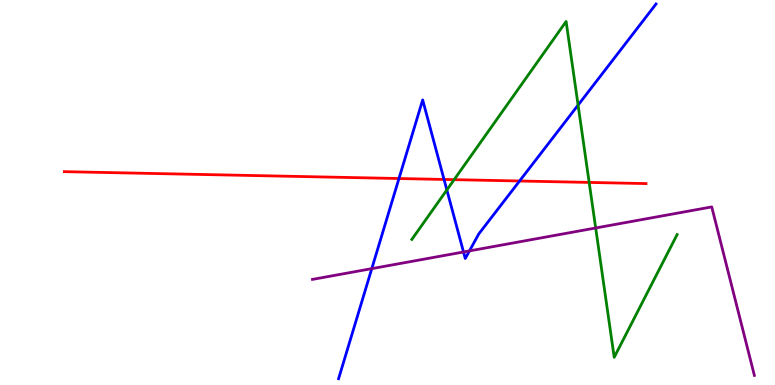[{'lines': ['blue', 'red'], 'intersections': [{'x': 5.15, 'y': 5.36}, {'x': 5.73, 'y': 5.34}, {'x': 6.7, 'y': 5.3}]}, {'lines': ['green', 'red'], 'intersections': [{'x': 5.86, 'y': 5.33}, {'x': 7.6, 'y': 5.26}]}, {'lines': ['purple', 'red'], 'intersections': []}, {'lines': ['blue', 'green'], 'intersections': [{'x': 5.77, 'y': 5.07}, {'x': 7.46, 'y': 7.27}]}, {'lines': ['blue', 'purple'], 'intersections': [{'x': 4.8, 'y': 3.02}, {'x': 5.98, 'y': 3.46}, {'x': 6.06, 'y': 3.48}]}, {'lines': ['green', 'purple'], 'intersections': [{'x': 7.69, 'y': 4.08}]}]